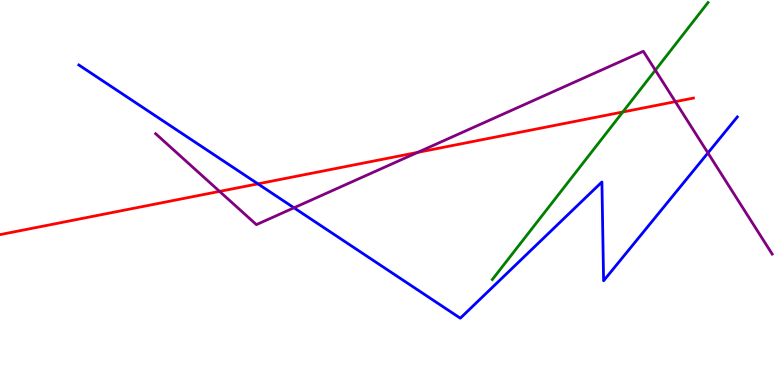[{'lines': ['blue', 'red'], 'intersections': [{'x': 3.33, 'y': 5.22}]}, {'lines': ['green', 'red'], 'intersections': [{'x': 8.04, 'y': 7.09}]}, {'lines': ['purple', 'red'], 'intersections': [{'x': 2.83, 'y': 5.03}, {'x': 5.39, 'y': 6.04}, {'x': 8.71, 'y': 7.36}]}, {'lines': ['blue', 'green'], 'intersections': []}, {'lines': ['blue', 'purple'], 'intersections': [{'x': 3.79, 'y': 4.6}, {'x': 9.13, 'y': 6.03}]}, {'lines': ['green', 'purple'], 'intersections': [{'x': 8.46, 'y': 8.18}]}]